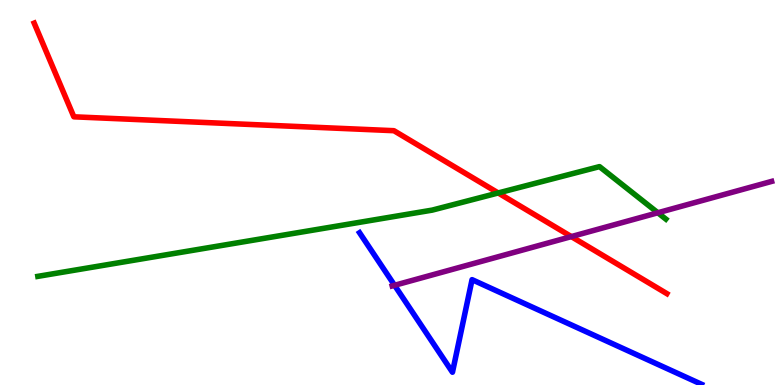[{'lines': ['blue', 'red'], 'intersections': []}, {'lines': ['green', 'red'], 'intersections': [{'x': 6.43, 'y': 4.99}]}, {'lines': ['purple', 'red'], 'intersections': [{'x': 7.37, 'y': 3.85}]}, {'lines': ['blue', 'green'], 'intersections': []}, {'lines': ['blue', 'purple'], 'intersections': [{'x': 5.09, 'y': 2.59}]}, {'lines': ['green', 'purple'], 'intersections': [{'x': 8.49, 'y': 4.47}]}]